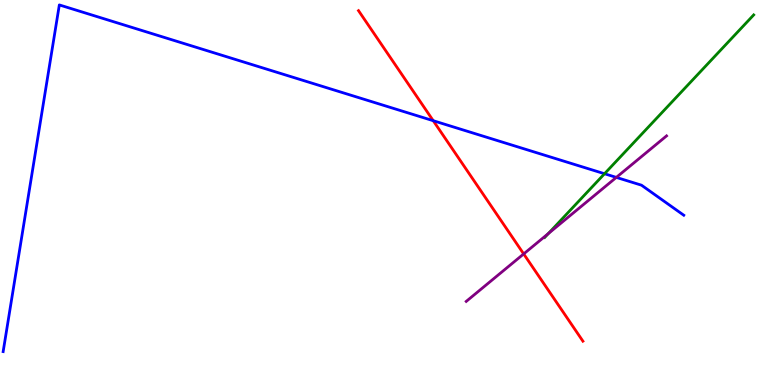[{'lines': ['blue', 'red'], 'intersections': [{'x': 5.59, 'y': 6.86}]}, {'lines': ['green', 'red'], 'intersections': []}, {'lines': ['purple', 'red'], 'intersections': [{'x': 6.76, 'y': 3.4}]}, {'lines': ['blue', 'green'], 'intersections': [{'x': 7.8, 'y': 5.49}]}, {'lines': ['blue', 'purple'], 'intersections': [{'x': 7.95, 'y': 5.39}]}, {'lines': ['green', 'purple'], 'intersections': [{'x': 7.08, 'y': 3.93}]}]